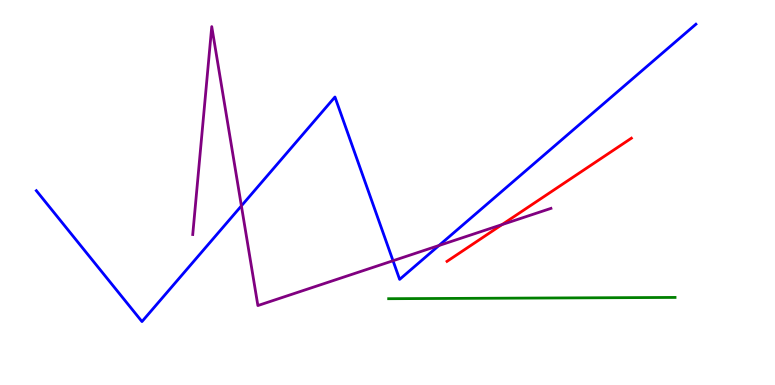[{'lines': ['blue', 'red'], 'intersections': []}, {'lines': ['green', 'red'], 'intersections': []}, {'lines': ['purple', 'red'], 'intersections': [{'x': 6.48, 'y': 4.17}]}, {'lines': ['blue', 'green'], 'intersections': []}, {'lines': ['blue', 'purple'], 'intersections': [{'x': 3.11, 'y': 4.65}, {'x': 5.07, 'y': 3.23}, {'x': 5.66, 'y': 3.62}]}, {'lines': ['green', 'purple'], 'intersections': []}]